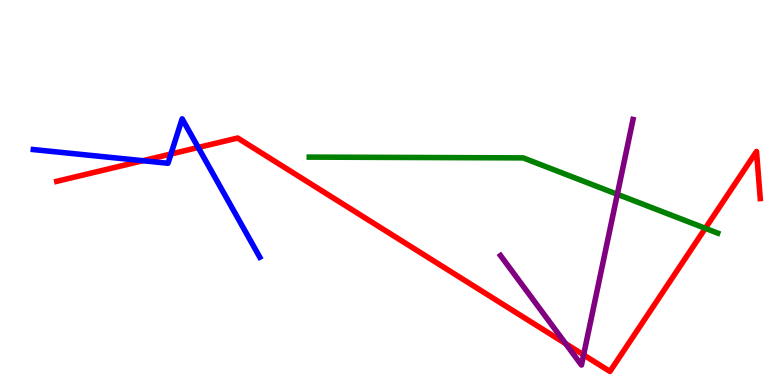[{'lines': ['blue', 'red'], 'intersections': [{'x': 1.84, 'y': 5.83}, {'x': 2.21, 'y': 6.0}, {'x': 2.56, 'y': 6.17}]}, {'lines': ['green', 'red'], 'intersections': [{'x': 9.1, 'y': 4.07}]}, {'lines': ['purple', 'red'], 'intersections': [{'x': 7.3, 'y': 1.07}, {'x': 7.53, 'y': 0.782}]}, {'lines': ['blue', 'green'], 'intersections': []}, {'lines': ['blue', 'purple'], 'intersections': []}, {'lines': ['green', 'purple'], 'intersections': [{'x': 7.97, 'y': 4.95}]}]